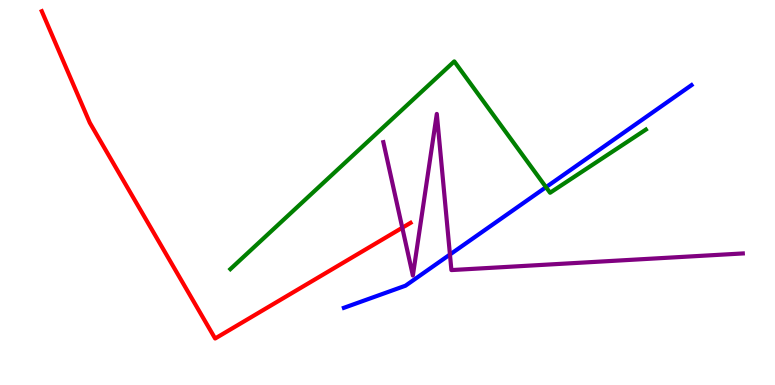[{'lines': ['blue', 'red'], 'intersections': []}, {'lines': ['green', 'red'], 'intersections': []}, {'lines': ['purple', 'red'], 'intersections': [{'x': 5.19, 'y': 4.08}]}, {'lines': ['blue', 'green'], 'intersections': [{'x': 7.05, 'y': 5.14}]}, {'lines': ['blue', 'purple'], 'intersections': [{'x': 5.81, 'y': 3.39}]}, {'lines': ['green', 'purple'], 'intersections': []}]